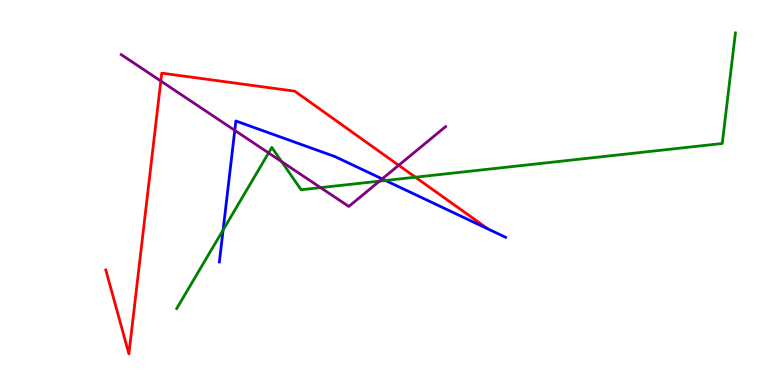[{'lines': ['blue', 'red'], 'intersections': []}, {'lines': ['green', 'red'], 'intersections': [{'x': 5.36, 'y': 5.4}]}, {'lines': ['purple', 'red'], 'intersections': [{'x': 2.08, 'y': 7.9}, {'x': 5.14, 'y': 5.71}]}, {'lines': ['blue', 'green'], 'intersections': [{'x': 2.88, 'y': 4.03}, {'x': 4.97, 'y': 5.31}]}, {'lines': ['blue', 'purple'], 'intersections': [{'x': 3.03, 'y': 6.61}, {'x': 4.93, 'y': 5.35}]}, {'lines': ['green', 'purple'], 'intersections': [{'x': 3.47, 'y': 6.03}, {'x': 3.63, 'y': 5.8}, {'x': 4.14, 'y': 5.13}, {'x': 4.9, 'y': 5.29}]}]